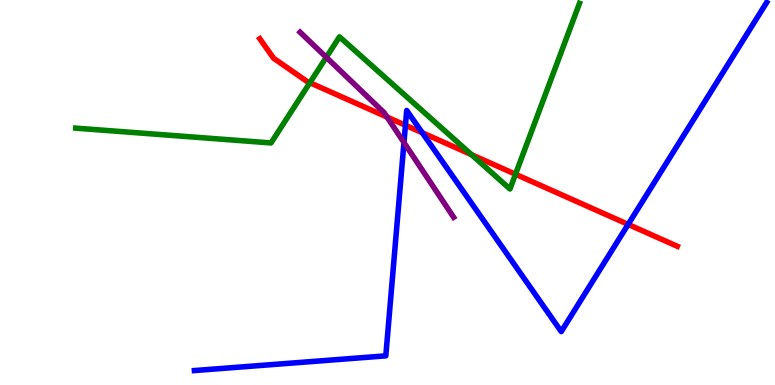[{'lines': ['blue', 'red'], 'intersections': [{'x': 5.23, 'y': 6.75}, {'x': 5.45, 'y': 6.55}, {'x': 8.11, 'y': 4.17}]}, {'lines': ['green', 'red'], 'intersections': [{'x': 4.0, 'y': 7.85}, {'x': 6.08, 'y': 5.98}, {'x': 6.65, 'y': 5.47}]}, {'lines': ['purple', 'red'], 'intersections': [{'x': 4.99, 'y': 6.96}]}, {'lines': ['blue', 'green'], 'intersections': []}, {'lines': ['blue', 'purple'], 'intersections': [{'x': 5.21, 'y': 6.3}]}, {'lines': ['green', 'purple'], 'intersections': [{'x': 4.21, 'y': 8.51}]}]